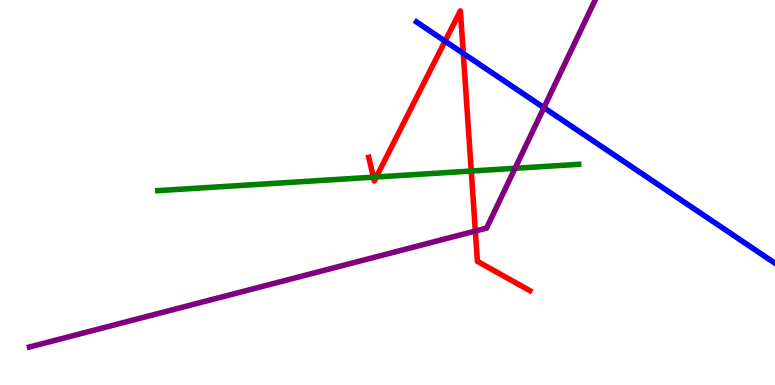[{'lines': ['blue', 'red'], 'intersections': [{'x': 5.74, 'y': 8.93}, {'x': 5.98, 'y': 8.61}]}, {'lines': ['green', 'red'], 'intersections': [{'x': 4.82, 'y': 5.4}, {'x': 4.86, 'y': 5.4}, {'x': 6.08, 'y': 5.56}]}, {'lines': ['purple', 'red'], 'intersections': [{'x': 6.13, 'y': 4.0}]}, {'lines': ['blue', 'green'], 'intersections': []}, {'lines': ['blue', 'purple'], 'intersections': [{'x': 7.02, 'y': 7.2}]}, {'lines': ['green', 'purple'], 'intersections': [{'x': 6.65, 'y': 5.63}]}]